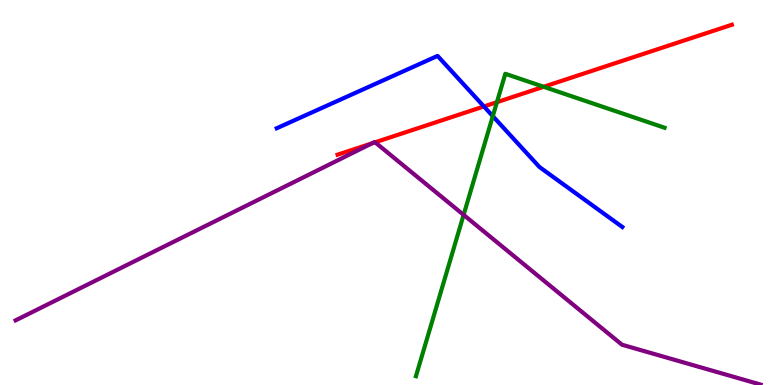[{'lines': ['blue', 'red'], 'intersections': [{'x': 6.24, 'y': 7.23}]}, {'lines': ['green', 'red'], 'intersections': [{'x': 6.41, 'y': 7.35}, {'x': 7.01, 'y': 7.75}]}, {'lines': ['purple', 'red'], 'intersections': [{'x': 4.8, 'y': 6.28}, {'x': 4.84, 'y': 6.3}]}, {'lines': ['blue', 'green'], 'intersections': [{'x': 6.36, 'y': 6.98}]}, {'lines': ['blue', 'purple'], 'intersections': []}, {'lines': ['green', 'purple'], 'intersections': [{'x': 5.98, 'y': 4.42}]}]